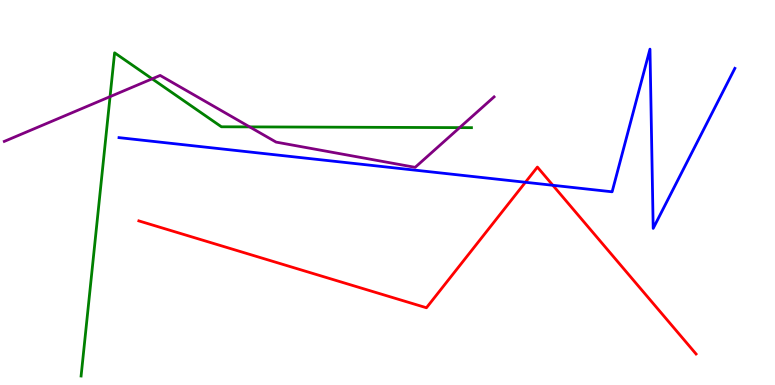[{'lines': ['blue', 'red'], 'intersections': [{'x': 6.78, 'y': 5.27}, {'x': 7.13, 'y': 5.19}]}, {'lines': ['green', 'red'], 'intersections': []}, {'lines': ['purple', 'red'], 'intersections': []}, {'lines': ['blue', 'green'], 'intersections': []}, {'lines': ['blue', 'purple'], 'intersections': []}, {'lines': ['green', 'purple'], 'intersections': [{'x': 1.42, 'y': 7.49}, {'x': 1.96, 'y': 7.95}, {'x': 3.22, 'y': 6.7}, {'x': 5.93, 'y': 6.69}]}]